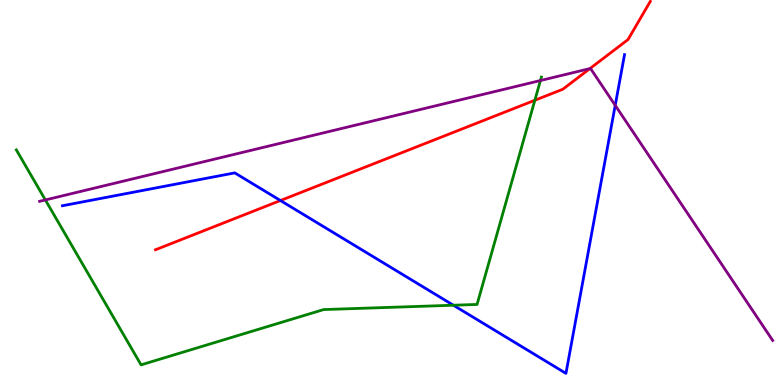[{'lines': ['blue', 'red'], 'intersections': [{'x': 3.62, 'y': 4.79}]}, {'lines': ['green', 'red'], 'intersections': [{'x': 6.9, 'y': 7.4}]}, {'lines': ['purple', 'red'], 'intersections': [{'x': 7.61, 'y': 8.22}]}, {'lines': ['blue', 'green'], 'intersections': [{'x': 5.85, 'y': 2.07}]}, {'lines': ['blue', 'purple'], 'intersections': [{'x': 7.94, 'y': 7.26}]}, {'lines': ['green', 'purple'], 'intersections': [{'x': 0.585, 'y': 4.81}, {'x': 6.97, 'y': 7.91}]}]